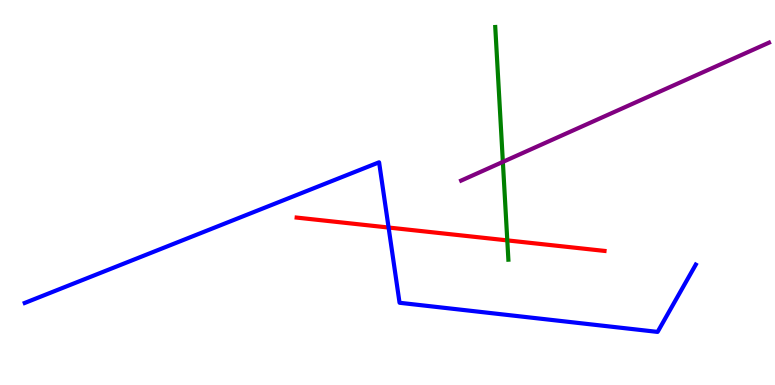[{'lines': ['blue', 'red'], 'intersections': [{'x': 5.01, 'y': 4.09}]}, {'lines': ['green', 'red'], 'intersections': [{'x': 6.55, 'y': 3.76}]}, {'lines': ['purple', 'red'], 'intersections': []}, {'lines': ['blue', 'green'], 'intersections': []}, {'lines': ['blue', 'purple'], 'intersections': []}, {'lines': ['green', 'purple'], 'intersections': [{'x': 6.49, 'y': 5.8}]}]